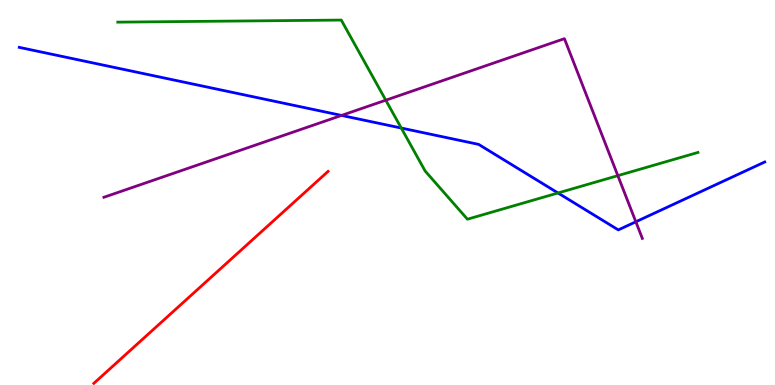[{'lines': ['blue', 'red'], 'intersections': []}, {'lines': ['green', 'red'], 'intersections': []}, {'lines': ['purple', 'red'], 'intersections': []}, {'lines': ['blue', 'green'], 'intersections': [{'x': 5.18, 'y': 6.67}, {'x': 7.2, 'y': 4.99}]}, {'lines': ['blue', 'purple'], 'intersections': [{'x': 4.41, 'y': 7.0}, {'x': 8.2, 'y': 4.24}]}, {'lines': ['green', 'purple'], 'intersections': [{'x': 4.98, 'y': 7.4}, {'x': 7.97, 'y': 5.44}]}]